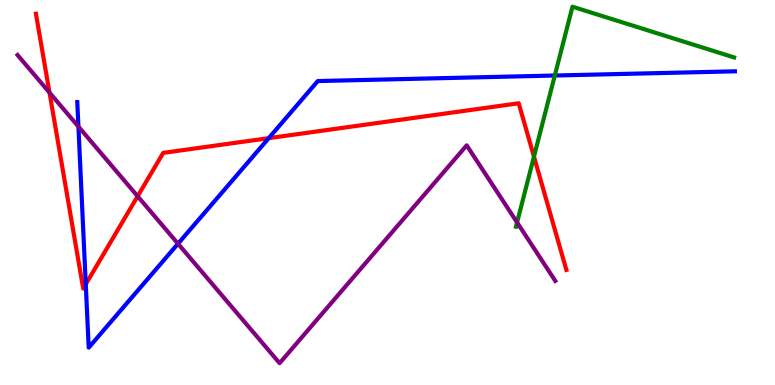[{'lines': ['blue', 'red'], 'intersections': [{'x': 1.11, 'y': 2.62}, {'x': 3.47, 'y': 6.41}]}, {'lines': ['green', 'red'], 'intersections': [{'x': 6.89, 'y': 5.93}]}, {'lines': ['purple', 'red'], 'intersections': [{'x': 0.639, 'y': 7.59}, {'x': 1.78, 'y': 4.9}]}, {'lines': ['blue', 'green'], 'intersections': [{'x': 7.16, 'y': 8.04}]}, {'lines': ['blue', 'purple'], 'intersections': [{'x': 1.01, 'y': 6.71}, {'x': 2.3, 'y': 3.67}]}, {'lines': ['green', 'purple'], 'intersections': [{'x': 6.67, 'y': 4.22}]}]